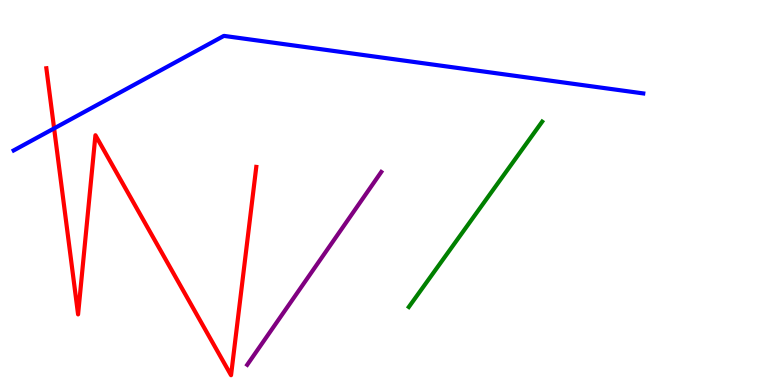[{'lines': ['blue', 'red'], 'intersections': [{'x': 0.698, 'y': 6.66}]}, {'lines': ['green', 'red'], 'intersections': []}, {'lines': ['purple', 'red'], 'intersections': []}, {'lines': ['blue', 'green'], 'intersections': []}, {'lines': ['blue', 'purple'], 'intersections': []}, {'lines': ['green', 'purple'], 'intersections': []}]